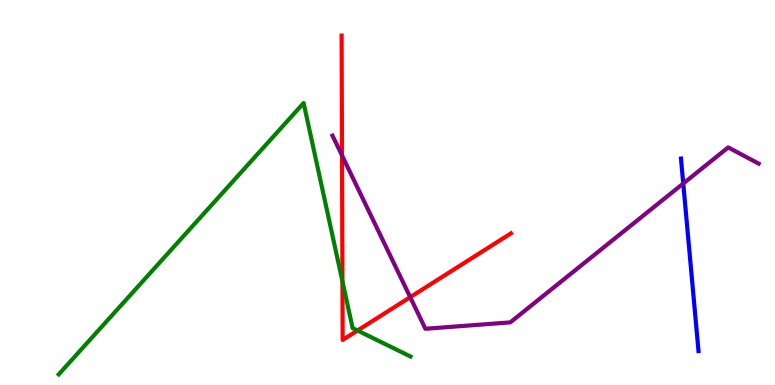[{'lines': ['blue', 'red'], 'intersections': []}, {'lines': ['green', 'red'], 'intersections': [{'x': 4.42, 'y': 2.69}, {'x': 4.61, 'y': 1.42}]}, {'lines': ['purple', 'red'], 'intersections': [{'x': 4.41, 'y': 5.96}, {'x': 5.29, 'y': 2.28}]}, {'lines': ['blue', 'green'], 'intersections': []}, {'lines': ['blue', 'purple'], 'intersections': [{'x': 8.82, 'y': 5.23}]}, {'lines': ['green', 'purple'], 'intersections': []}]